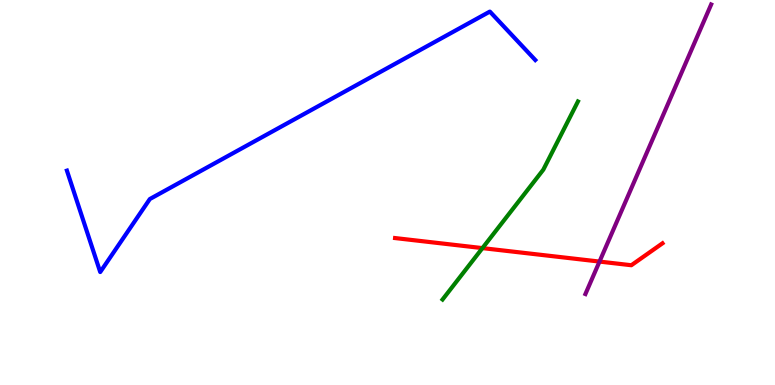[{'lines': ['blue', 'red'], 'intersections': []}, {'lines': ['green', 'red'], 'intersections': [{'x': 6.23, 'y': 3.56}]}, {'lines': ['purple', 'red'], 'intersections': [{'x': 7.74, 'y': 3.21}]}, {'lines': ['blue', 'green'], 'intersections': []}, {'lines': ['blue', 'purple'], 'intersections': []}, {'lines': ['green', 'purple'], 'intersections': []}]